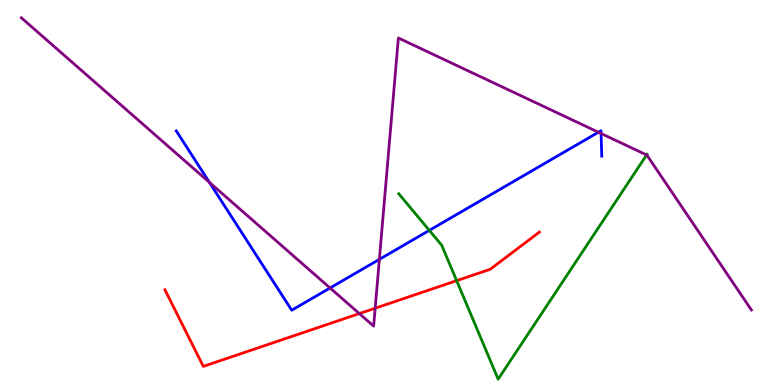[{'lines': ['blue', 'red'], 'intersections': []}, {'lines': ['green', 'red'], 'intersections': [{'x': 5.89, 'y': 2.71}]}, {'lines': ['purple', 'red'], 'intersections': [{'x': 4.64, 'y': 1.85}, {'x': 4.84, 'y': 1.99}]}, {'lines': ['blue', 'green'], 'intersections': [{'x': 5.54, 'y': 4.02}]}, {'lines': ['blue', 'purple'], 'intersections': [{'x': 2.7, 'y': 5.26}, {'x': 4.26, 'y': 2.52}, {'x': 4.9, 'y': 3.26}, {'x': 7.72, 'y': 6.57}, {'x': 7.76, 'y': 6.53}]}, {'lines': ['green', 'purple'], 'intersections': [{'x': 8.34, 'y': 5.98}]}]